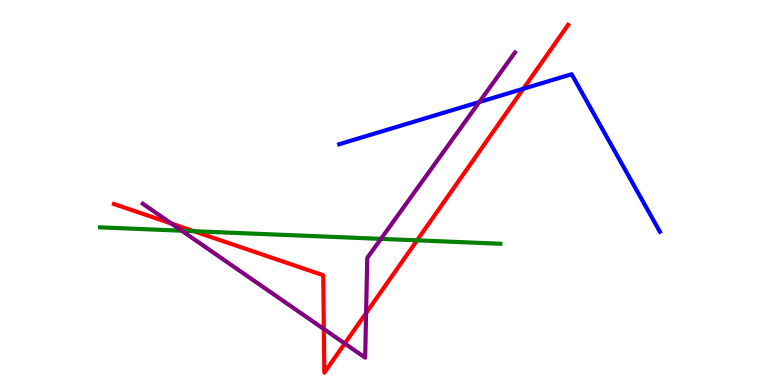[{'lines': ['blue', 'red'], 'intersections': [{'x': 6.75, 'y': 7.69}]}, {'lines': ['green', 'red'], 'intersections': [{'x': 2.5, 'y': 3.99}, {'x': 5.38, 'y': 3.76}]}, {'lines': ['purple', 'red'], 'intersections': [{'x': 2.21, 'y': 4.19}, {'x': 4.18, 'y': 1.45}, {'x': 4.45, 'y': 1.08}, {'x': 4.72, 'y': 1.87}]}, {'lines': ['blue', 'green'], 'intersections': []}, {'lines': ['blue', 'purple'], 'intersections': [{'x': 6.18, 'y': 7.35}]}, {'lines': ['green', 'purple'], 'intersections': [{'x': 2.35, 'y': 4.01}, {'x': 4.92, 'y': 3.8}]}]